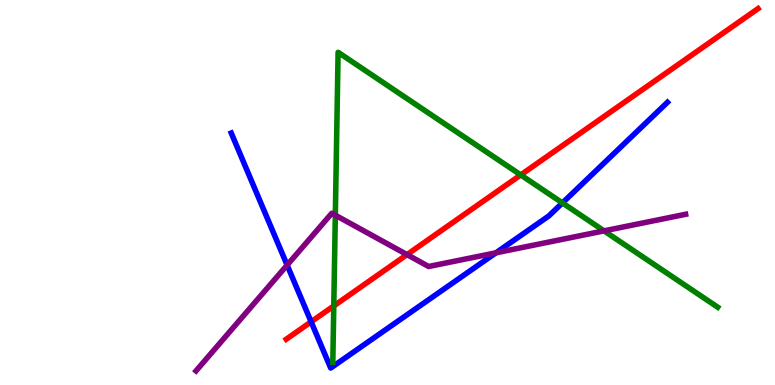[{'lines': ['blue', 'red'], 'intersections': [{'x': 4.01, 'y': 1.64}]}, {'lines': ['green', 'red'], 'intersections': [{'x': 4.31, 'y': 2.05}, {'x': 6.72, 'y': 5.46}]}, {'lines': ['purple', 'red'], 'intersections': [{'x': 5.25, 'y': 3.39}]}, {'lines': ['blue', 'green'], 'intersections': [{'x': 7.26, 'y': 4.73}]}, {'lines': ['blue', 'purple'], 'intersections': [{'x': 3.7, 'y': 3.11}, {'x': 6.4, 'y': 3.43}]}, {'lines': ['green', 'purple'], 'intersections': [{'x': 4.33, 'y': 4.41}, {'x': 7.79, 'y': 4.0}]}]